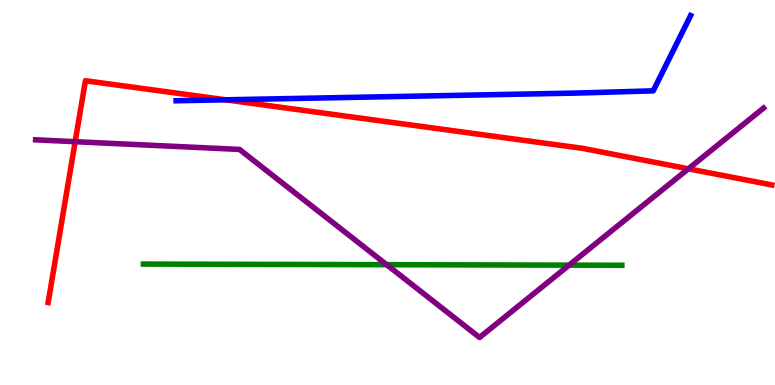[{'lines': ['blue', 'red'], 'intersections': [{'x': 2.91, 'y': 7.41}]}, {'lines': ['green', 'red'], 'intersections': []}, {'lines': ['purple', 'red'], 'intersections': [{'x': 0.97, 'y': 6.32}, {'x': 8.88, 'y': 5.62}]}, {'lines': ['blue', 'green'], 'intersections': []}, {'lines': ['blue', 'purple'], 'intersections': []}, {'lines': ['green', 'purple'], 'intersections': [{'x': 4.99, 'y': 3.12}, {'x': 7.34, 'y': 3.11}]}]